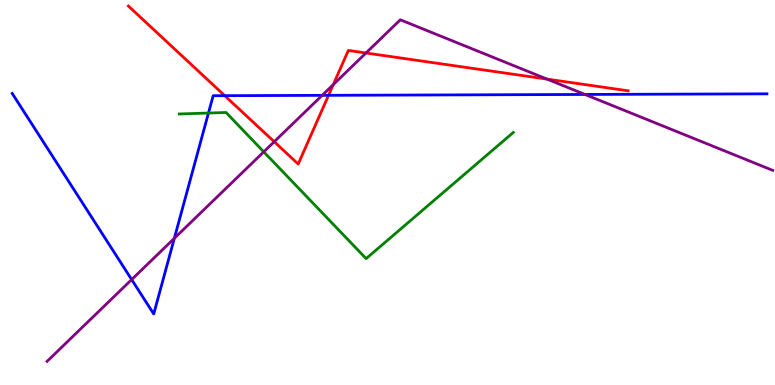[{'lines': ['blue', 'red'], 'intersections': [{'x': 2.9, 'y': 7.51}, {'x': 4.24, 'y': 7.52}]}, {'lines': ['green', 'red'], 'intersections': []}, {'lines': ['purple', 'red'], 'intersections': [{'x': 3.54, 'y': 6.32}, {'x': 4.3, 'y': 7.8}, {'x': 4.72, 'y': 8.62}, {'x': 7.06, 'y': 7.95}]}, {'lines': ['blue', 'green'], 'intersections': [{'x': 2.69, 'y': 7.06}]}, {'lines': ['blue', 'purple'], 'intersections': [{'x': 1.7, 'y': 2.74}, {'x': 2.25, 'y': 3.81}, {'x': 4.16, 'y': 7.52}, {'x': 7.55, 'y': 7.55}]}, {'lines': ['green', 'purple'], 'intersections': [{'x': 3.4, 'y': 6.06}]}]